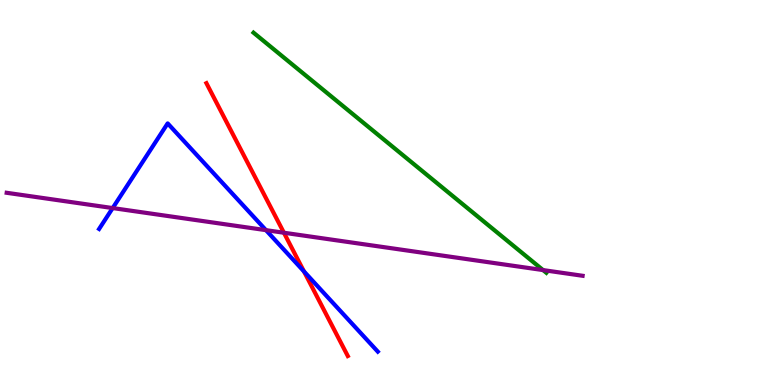[{'lines': ['blue', 'red'], 'intersections': [{'x': 3.92, 'y': 2.95}]}, {'lines': ['green', 'red'], 'intersections': []}, {'lines': ['purple', 'red'], 'intersections': [{'x': 3.66, 'y': 3.95}]}, {'lines': ['blue', 'green'], 'intersections': []}, {'lines': ['blue', 'purple'], 'intersections': [{'x': 1.45, 'y': 4.6}, {'x': 3.43, 'y': 4.02}]}, {'lines': ['green', 'purple'], 'intersections': [{'x': 7.01, 'y': 2.98}]}]